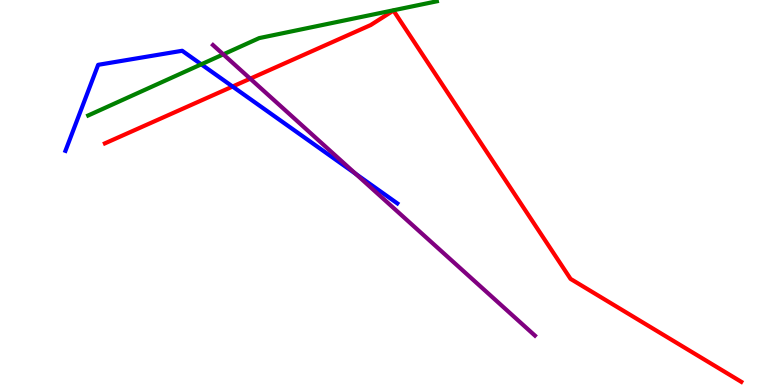[{'lines': ['blue', 'red'], 'intersections': [{'x': 3.0, 'y': 7.75}]}, {'lines': ['green', 'red'], 'intersections': []}, {'lines': ['purple', 'red'], 'intersections': [{'x': 3.23, 'y': 7.96}]}, {'lines': ['blue', 'green'], 'intersections': [{'x': 2.6, 'y': 8.33}]}, {'lines': ['blue', 'purple'], 'intersections': [{'x': 4.59, 'y': 5.48}]}, {'lines': ['green', 'purple'], 'intersections': [{'x': 2.88, 'y': 8.59}]}]